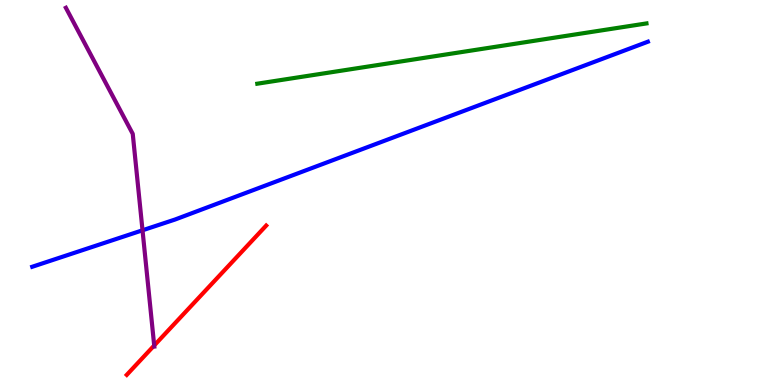[{'lines': ['blue', 'red'], 'intersections': []}, {'lines': ['green', 'red'], 'intersections': []}, {'lines': ['purple', 'red'], 'intersections': [{'x': 1.99, 'y': 1.03}]}, {'lines': ['blue', 'green'], 'intersections': []}, {'lines': ['blue', 'purple'], 'intersections': [{'x': 1.84, 'y': 4.02}]}, {'lines': ['green', 'purple'], 'intersections': []}]